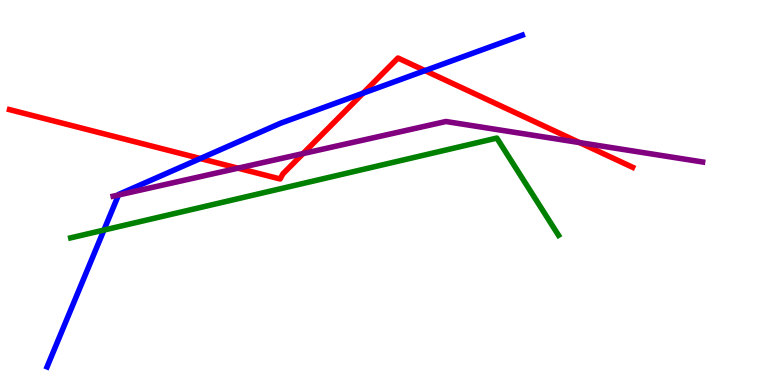[{'lines': ['blue', 'red'], 'intersections': [{'x': 2.58, 'y': 5.88}, {'x': 4.68, 'y': 7.58}, {'x': 5.48, 'y': 8.17}]}, {'lines': ['green', 'red'], 'intersections': []}, {'lines': ['purple', 'red'], 'intersections': [{'x': 3.07, 'y': 5.63}, {'x': 3.91, 'y': 6.01}, {'x': 7.48, 'y': 6.3}]}, {'lines': ['blue', 'green'], 'intersections': [{'x': 1.34, 'y': 4.02}]}, {'lines': ['blue', 'purple'], 'intersections': [{'x': 1.53, 'y': 4.94}]}, {'lines': ['green', 'purple'], 'intersections': []}]